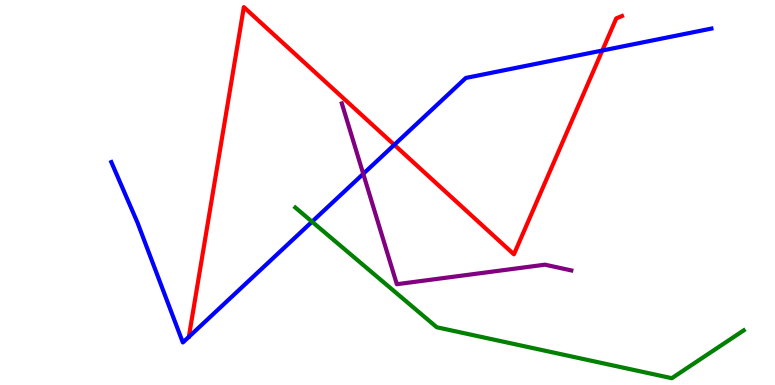[{'lines': ['blue', 'red'], 'intersections': [{'x': 5.09, 'y': 6.24}, {'x': 7.77, 'y': 8.69}]}, {'lines': ['green', 'red'], 'intersections': []}, {'lines': ['purple', 'red'], 'intersections': []}, {'lines': ['blue', 'green'], 'intersections': [{'x': 4.03, 'y': 4.24}]}, {'lines': ['blue', 'purple'], 'intersections': [{'x': 4.69, 'y': 5.48}]}, {'lines': ['green', 'purple'], 'intersections': []}]